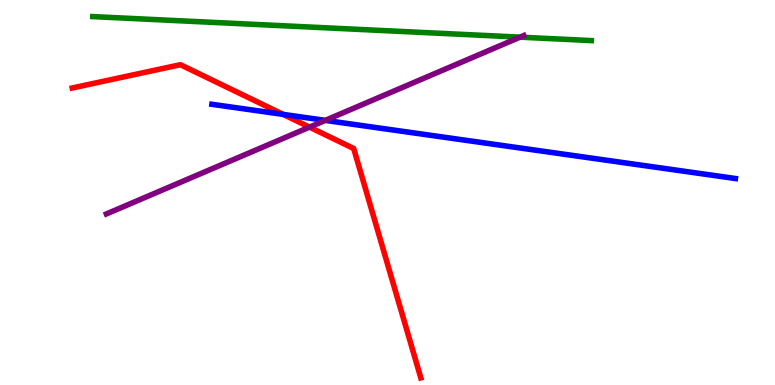[{'lines': ['blue', 'red'], 'intersections': [{'x': 3.65, 'y': 7.03}]}, {'lines': ['green', 'red'], 'intersections': []}, {'lines': ['purple', 'red'], 'intersections': [{'x': 3.99, 'y': 6.7}]}, {'lines': ['blue', 'green'], 'intersections': []}, {'lines': ['blue', 'purple'], 'intersections': [{'x': 4.2, 'y': 6.87}]}, {'lines': ['green', 'purple'], 'intersections': [{'x': 6.71, 'y': 9.03}]}]